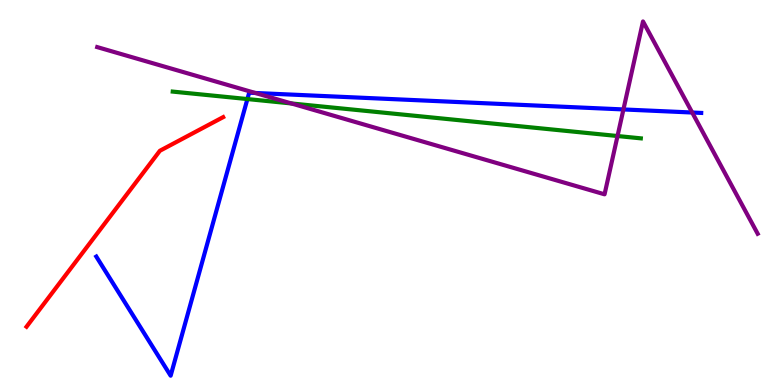[{'lines': ['blue', 'red'], 'intersections': []}, {'lines': ['green', 'red'], 'intersections': []}, {'lines': ['purple', 'red'], 'intersections': []}, {'lines': ['blue', 'green'], 'intersections': [{'x': 3.19, 'y': 7.43}]}, {'lines': ['blue', 'purple'], 'intersections': [{'x': 3.29, 'y': 7.58}, {'x': 8.04, 'y': 7.16}, {'x': 8.93, 'y': 7.08}]}, {'lines': ['green', 'purple'], 'intersections': [{'x': 3.76, 'y': 7.31}, {'x': 7.97, 'y': 6.47}]}]